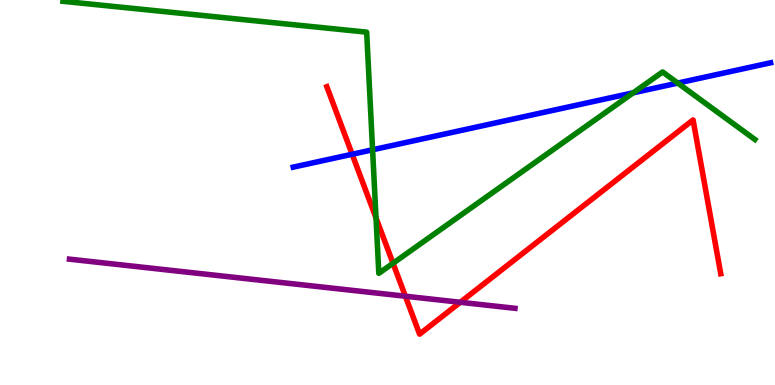[{'lines': ['blue', 'red'], 'intersections': [{'x': 4.54, 'y': 5.99}]}, {'lines': ['green', 'red'], 'intersections': [{'x': 4.85, 'y': 4.34}, {'x': 5.07, 'y': 3.16}]}, {'lines': ['purple', 'red'], 'intersections': [{'x': 5.23, 'y': 2.31}, {'x': 5.94, 'y': 2.15}]}, {'lines': ['blue', 'green'], 'intersections': [{'x': 4.81, 'y': 6.11}, {'x': 8.17, 'y': 7.59}, {'x': 8.75, 'y': 7.84}]}, {'lines': ['blue', 'purple'], 'intersections': []}, {'lines': ['green', 'purple'], 'intersections': []}]